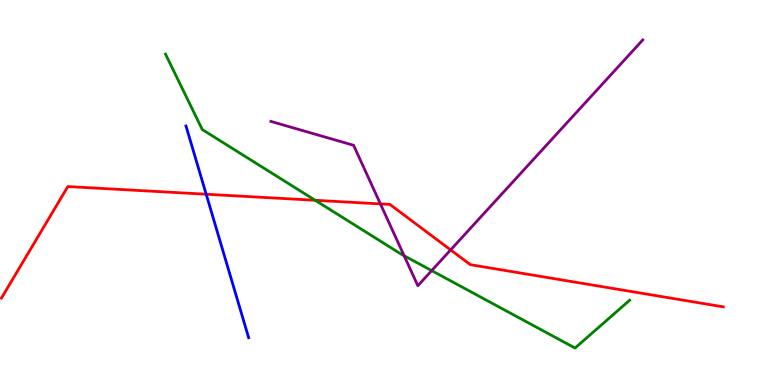[{'lines': ['blue', 'red'], 'intersections': [{'x': 2.66, 'y': 4.96}]}, {'lines': ['green', 'red'], 'intersections': [{'x': 4.07, 'y': 4.8}]}, {'lines': ['purple', 'red'], 'intersections': [{'x': 4.91, 'y': 4.7}, {'x': 5.81, 'y': 3.51}]}, {'lines': ['blue', 'green'], 'intersections': []}, {'lines': ['blue', 'purple'], 'intersections': []}, {'lines': ['green', 'purple'], 'intersections': [{'x': 5.21, 'y': 3.36}, {'x': 5.57, 'y': 2.97}]}]